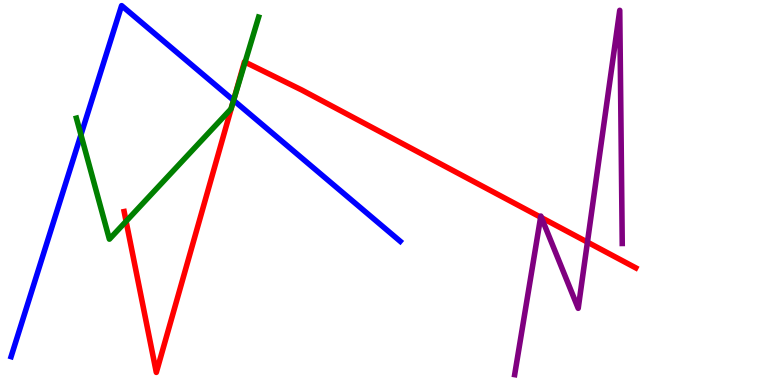[{'lines': ['blue', 'red'], 'intersections': [{'x': 3.01, 'y': 7.39}]}, {'lines': ['green', 'red'], 'intersections': [{'x': 1.63, 'y': 4.25}, {'x': 3.0, 'y': 7.31}, {'x': 3.16, 'y': 8.39}]}, {'lines': ['purple', 'red'], 'intersections': [{'x': 6.98, 'y': 4.36}, {'x': 6.99, 'y': 4.35}, {'x': 7.58, 'y': 3.71}]}, {'lines': ['blue', 'green'], 'intersections': [{'x': 1.04, 'y': 6.5}, {'x': 3.01, 'y': 7.39}]}, {'lines': ['blue', 'purple'], 'intersections': []}, {'lines': ['green', 'purple'], 'intersections': []}]